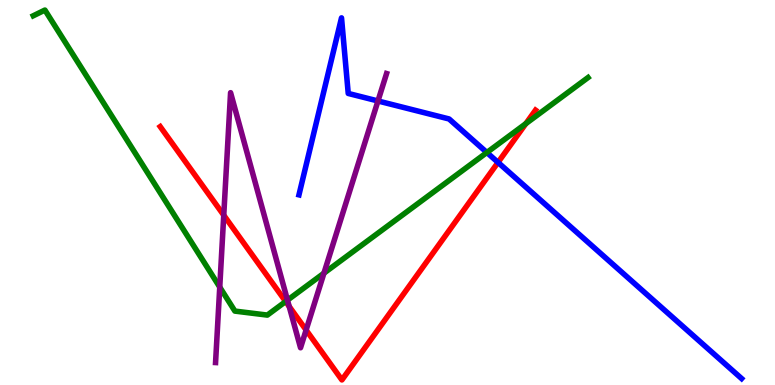[{'lines': ['blue', 'red'], 'intersections': [{'x': 6.43, 'y': 5.78}]}, {'lines': ['green', 'red'], 'intersections': [{'x': 3.69, 'y': 2.17}, {'x': 6.79, 'y': 6.79}]}, {'lines': ['purple', 'red'], 'intersections': [{'x': 2.89, 'y': 4.41}, {'x': 3.73, 'y': 2.04}, {'x': 3.95, 'y': 1.43}]}, {'lines': ['blue', 'green'], 'intersections': [{'x': 6.28, 'y': 6.04}]}, {'lines': ['blue', 'purple'], 'intersections': [{'x': 4.88, 'y': 7.38}]}, {'lines': ['green', 'purple'], 'intersections': [{'x': 2.84, 'y': 2.54}, {'x': 3.71, 'y': 2.2}, {'x': 4.18, 'y': 2.9}]}]